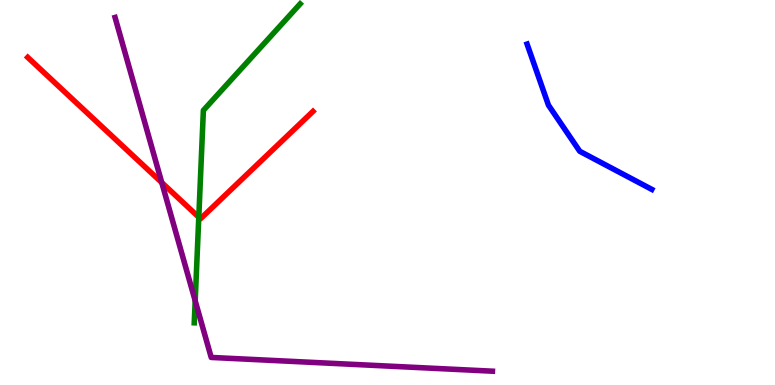[{'lines': ['blue', 'red'], 'intersections': []}, {'lines': ['green', 'red'], 'intersections': [{'x': 2.56, 'y': 4.36}]}, {'lines': ['purple', 'red'], 'intersections': [{'x': 2.09, 'y': 5.26}]}, {'lines': ['blue', 'green'], 'intersections': []}, {'lines': ['blue', 'purple'], 'intersections': []}, {'lines': ['green', 'purple'], 'intersections': [{'x': 2.52, 'y': 2.19}]}]